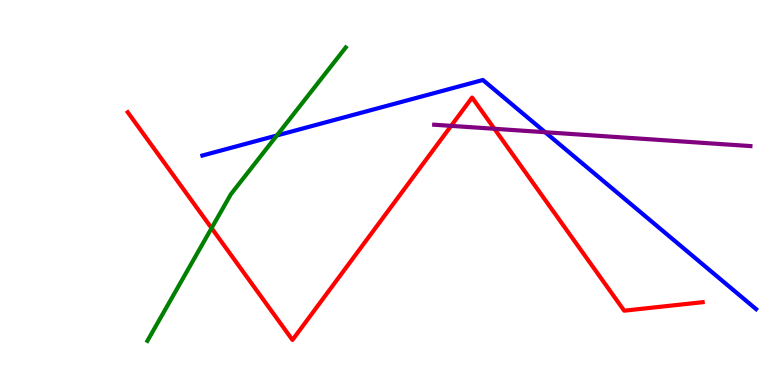[{'lines': ['blue', 'red'], 'intersections': []}, {'lines': ['green', 'red'], 'intersections': [{'x': 2.73, 'y': 4.07}]}, {'lines': ['purple', 'red'], 'intersections': [{'x': 5.82, 'y': 6.73}, {'x': 6.38, 'y': 6.65}]}, {'lines': ['blue', 'green'], 'intersections': [{'x': 3.57, 'y': 6.48}]}, {'lines': ['blue', 'purple'], 'intersections': [{'x': 7.03, 'y': 6.57}]}, {'lines': ['green', 'purple'], 'intersections': []}]